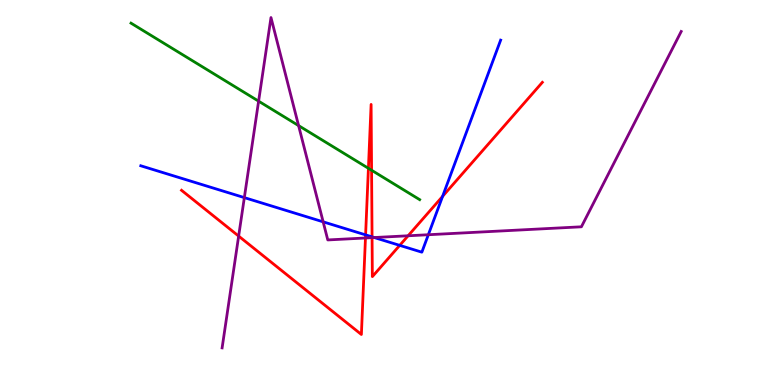[{'lines': ['blue', 'red'], 'intersections': [{'x': 4.72, 'y': 3.9}, {'x': 4.8, 'y': 3.85}, {'x': 5.16, 'y': 3.63}, {'x': 5.71, 'y': 4.9}]}, {'lines': ['green', 'red'], 'intersections': [{'x': 4.75, 'y': 5.63}, {'x': 4.79, 'y': 5.58}]}, {'lines': ['purple', 'red'], 'intersections': [{'x': 3.08, 'y': 3.87}, {'x': 4.72, 'y': 3.82}, {'x': 4.8, 'y': 3.83}, {'x': 5.27, 'y': 3.88}]}, {'lines': ['blue', 'green'], 'intersections': []}, {'lines': ['blue', 'purple'], 'intersections': [{'x': 3.15, 'y': 4.87}, {'x': 4.17, 'y': 4.24}, {'x': 4.83, 'y': 3.83}, {'x': 5.53, 'y': 3.9}]}, {'lines': ['green', 'purple'], 'intersections': [{'x': 3.34, 'y': 7.37}, {'x': 3.85, 'y': 6.74}]}]